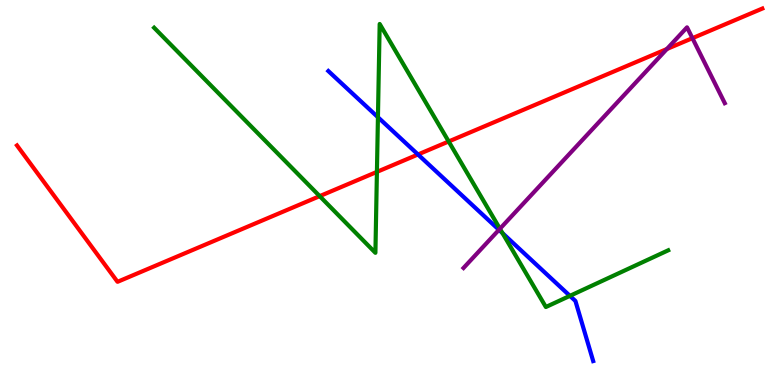[{'lines': ['blue', 'red'], 'intersections': [{'x': 5.39, 'y': 5.99}]}, {'lines': ['green', 'red'], 'intersections': [{'x': 4.12, 'y': 4.91}, {'x': 4.86, 'y': 5.54}, {'x': 5.79, 'y': 6.33}]}, {'lines': ['purple', 'red'], 'intersections': [{'x': 8.61, 'y': 8.73}, {'x': 8.93, 'y': 9.01}]}, {'lines': ['blue', 'green'], 'intersections': [{'x': 4.88, 'y': 6.96}, {'x': 6.48, 'y': 3.95}, {'x': 7.35, 'y': 2.32}]}, {'lines': ['blue', 'purple'], 'intersections': [{'x': 6.44, 'y': 4.03}]}, {'lines': ['green', 'purple'], 'intersections': [{'x': 6.45, 'y': 4.06}]}]